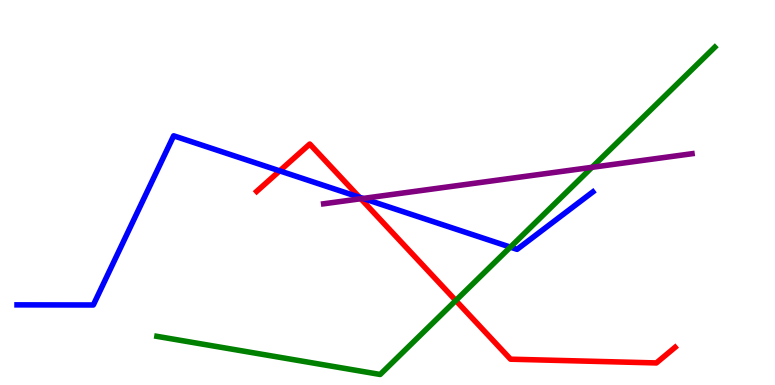[{'lines': ['blue', 'red'], 'intersections': [{'x': 3.61, 'y': 5.56}, {'x': 4.64, 'y': 4.88}]}, {'lines': ['green', 'red'], 'intersections': [{'x': 5.88, 'y': 2.19}]}, {'lines': ['purple', 'red'], 'intersections': [{'x': 4.66, 'y': 4.84}]}, {'lines': ['blue', 'green'], 'intersections': [{'x': 6.59, 'y': 3.58}]}, {'lines': ['blue', 'purple'], 'intersections': [{'x': 4.68, 'y': 4.85}]}, {'lines': ['green', 'purple'], 'intersections': [{'x': 7.64, 'y': 5.65}]}]